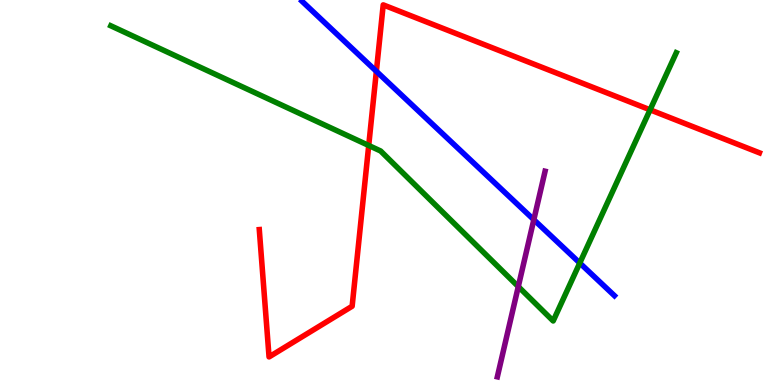[{'lines': ['blue', 'red'], 'intersections': [{'x': 4.86, 'y': 8.15}]}, {'lines': ['green', 'red'], 'intersections': [{'x': 4.76, 'y': 6.22}, {'x': 8.39, 'y': 7.15}]}, {'lines': ['purple', 'red'], 'intersections': []}, {'lines': ['blue', 'green'], 'intersections': [{'x': 7.48, 'y': 3.17}]}, {'lines': ['blue', 'purple'], 'intersections': [{'x': 6.89, 'y': 4.29}]}, {'lines': ['green', 'purple'], 'intersections': [{'x': 6.69, 'y': 2.56}]}]